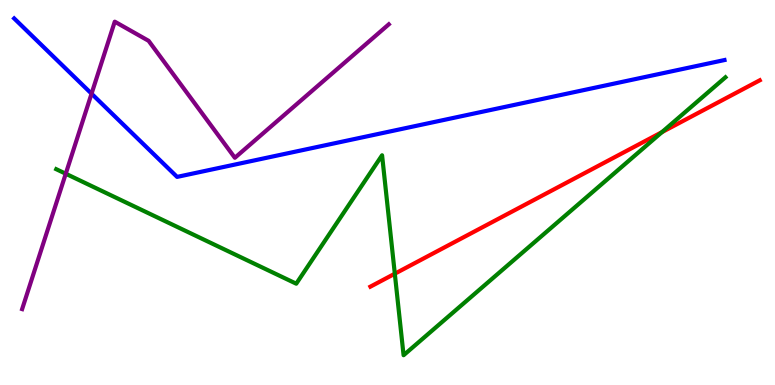[{'lines': ['blue', 'red'], 'intersections': []}, {'lines': ['green', 'red'], 'intersections': [{'x': 5.09, 'y': 2.89}, {'x': 8.54, 'y': 6.57}]}, {'lines': ['purple', 'red'], 'intersections': []}, {'lines': ['blue', 'green'], 'intersections': []}, {'lines': ['blue', 'purple'], 'intersections': [{'x': 1.18, 'y': 7.57}]}, {'lines': ['green', 'purple'], 'intersections': [{'x': 0.848, 'y': 5.49}]}]